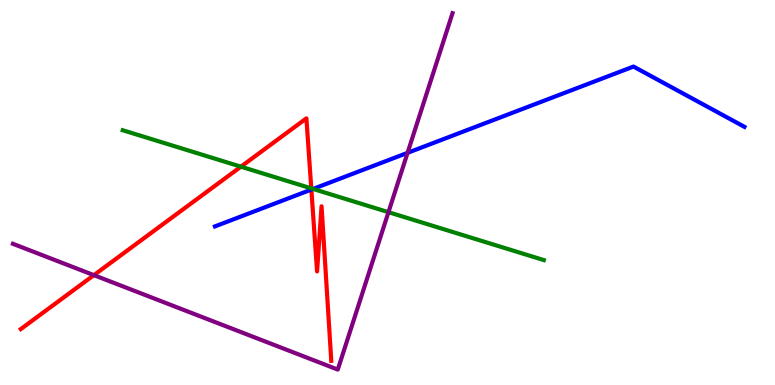[{'lines': ['blue', 'red'], 'intersections': [{'x': 4.02, 'y': 5.08}]}, {'lines': ['green', 'red'], 'intersections': [{'x': 3.11, 'y': 5.67}, {'x': 4.02, 'y': 5.11}]}, {'lines': ['purple', 'red'], 'intersections': [{'x': 1.21, 'y': 2.85}]}, {'lines': ['blue', 'green'], 'intersections': [{'x': 4.04, 'y': 5.09}]}, {'lines': ['blue', 'purple'], 'intersections': [{'x': 5.26, 'y': 6.03}]}, {'lines': ['green', 'purple'], 'intersections': [{'x': 5.01, 'y': 4.49}]}]